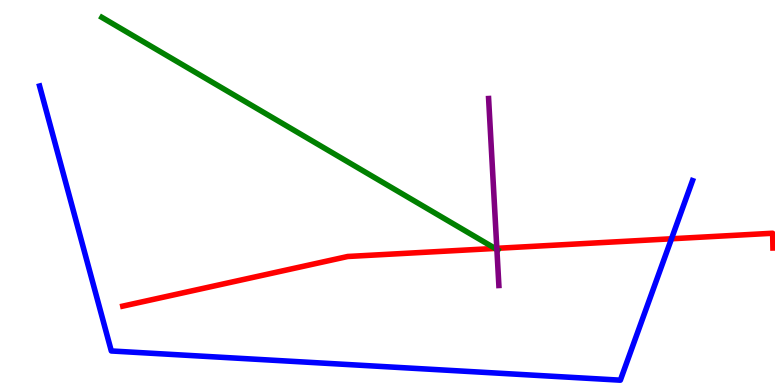[{'lines': ['blue', 'red'], 'intersections': [{'x': 8.66, 'y': 3.8}]}, {'lines': ['green', 'red'], 'intersections': [{'x': 6.39, 'y': 3.55}]}, {'lines': ['purple', 'red'], 'intersections': [{'x': 6.41, 'y': 3.55}]}, {'lines': ['blue', 'green'], 'intersections': []}, {'lines': ['blue', 'purple'], 'intersections': []}, {'lines': ['green', 'purple'], 'intersections': [{'x': 6.41, 'y': 3.52}]}]